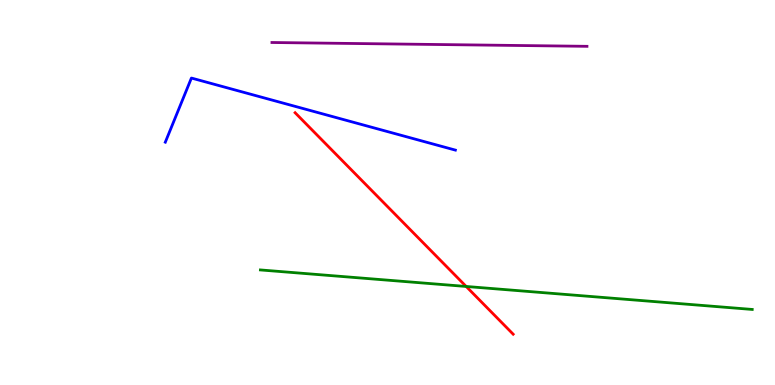[{'lines': ['blue', 'red'], 'intersections': []}, {'lines': ['green', 'red'], 'intersections': [{'x': 6.02, 'y': 2.56}]}, {'lines': ['purple', 'red'], 'intersections': []}, {'lines': ['blue', 'green'], 'intersections': []}, {'lines': ['blue', 'purple'], 'intersections': []}, {'lines': ['green', 'purple'], 'intersections': []}]